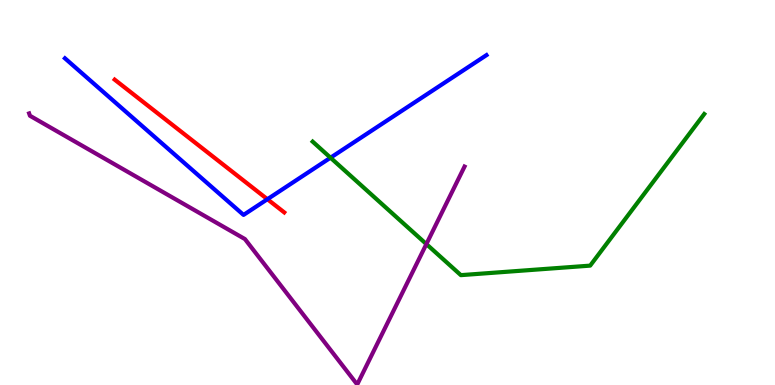[{'lines': ['blue', 'red'], 'intersections': [{'x': 3.45, 'y': 4.83}]}, {'lines': ['green', 'red'], 'intersections': []}, {'lines': ['purple', 'red'], 'intersections': []}, {'lines': ['blue', 'green'], 'intersections': [{'x': 4.26, 'y': 5.9}]}, {'lines': ['blue', 'purple'], 'intersections': []}, {'lines': ['green', 'purple'], 'intersections': [{'x': 5.5, 'y': 3.66}]}]